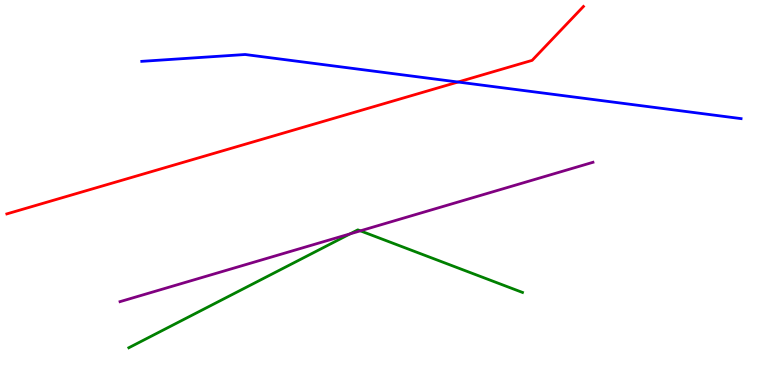[{'lines': ['blue', 'red'], 'intersections': [{'x': 5.91, 'y': 7.87}]}, {'lines': ['green', 'red'], 'intersections': []}, {'lines': ['purple', 'red'], 'intersections': []}, {'lines': ['blue', 'green'], 'intersections': []}, {'lines': ['blue', 'purple'], 'intersections': []}, {'lines': ['green', 'purple'], 'intersections': [{'x': 4.52, 'y': 3.93}, {'x': 4.65, 'y': 4.0}]}]